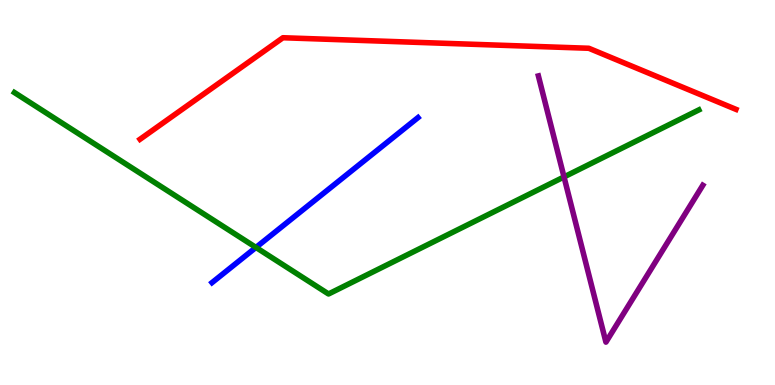[{'lines': ['blue', 'red'], 'intersections': []}, {'lines': ['green', 'red'], 'intersections': []}, {'lines': ['purple', 'red'], 'intersections': []}, {'lines': ['blue', 'green'], 'intersections': [{'x': 3.3, 'y': 3.57}]}, {'lines': ['blue', 'purple'], 'intersections': []}, {'lines': ['green', 'purple'], 'intersections': [{'x': 7.28, 'y': 5.4}]}]